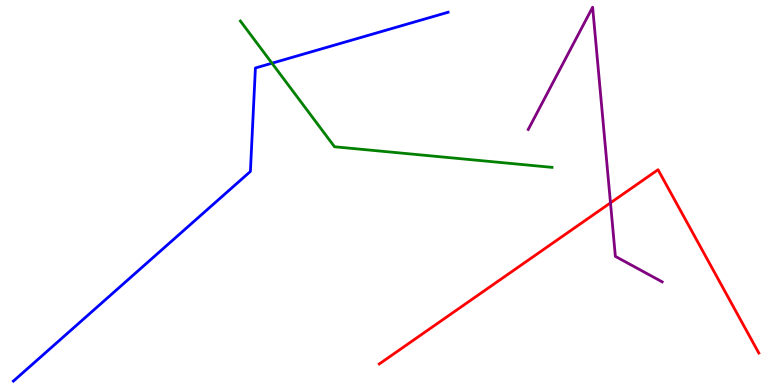[{'lines': ['blue', 'red'], 'intersections': []}, {'lines': ['green', 'red'], 'intersections': []}, {'lines': ['purple', 'red'], 'intersections': [{'x': 7.88, 'y': 4.73}]}, {'lines': ['blue', 'green'], 'intersections': [{'x': 3.51, 'y': 8.36}]}, {'lines': ['blue', 'purple'], 'intersections': []}, {'lines': ['green', 'purple'], 'intersections': []}]